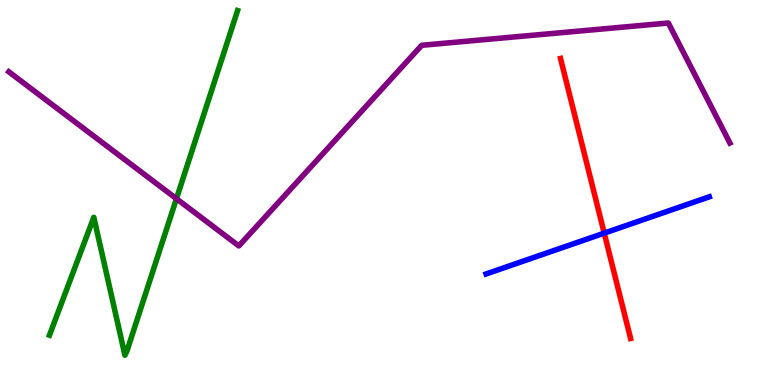[{'lines': ['blue', 'red'], 'intersections': [{'x': 7.8, 'y': 3.94}]}, {'lines': ['green', 'red'], 'intersections': []}, {'lines': ['purple', 'red'], 'intersections': []}, {'lines': ['blue', 'green'], 'intersections': []}, {'lines': ['blue', 'purple'], 'intersections': []}, {'lines': ['green', 'purple'], 'intersections': [{'x': 2.28, 'y': 4.84}]}]